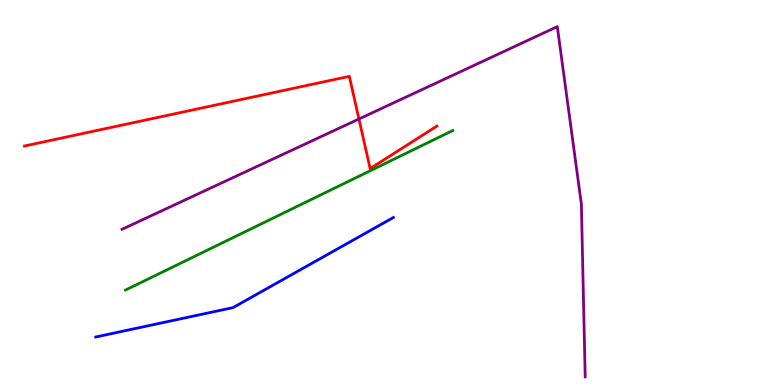[{'lines': ['blue', 'red'], 'intersections': []}, {'lines': ['green', 'red'], 'intersections': []}, {'lines': ['purple', 'red'], 'intersections': [{'x': 4.63, 'y': 6.91}]}, {'lines': ['blue', 'green'], 'intersections': []}, {'lines': ['blue', 'purple'], 'intersections': []}, {'lines': ['green', 'purple'], 'intersections': []}]